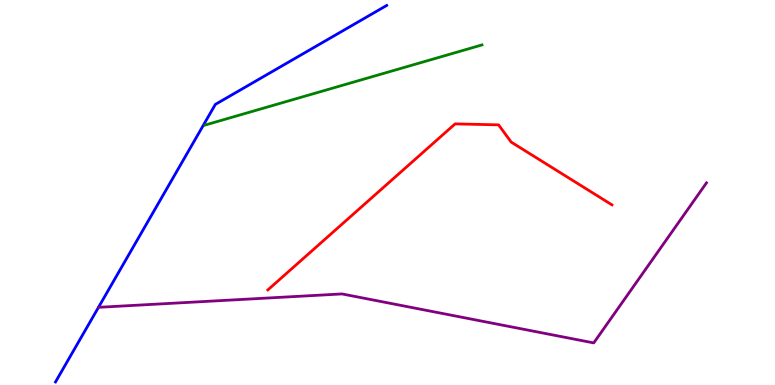[{'lines': ['blue', 'red'], 'intersections': []}, {'lines': ['green', 'red'], 'intersections': []}, {'lines': ['purple', 'red'], 'intersections': []}, {'lines': ['blue', 'green'], 'intersections': []}, {'lines': ['blue', 'purple'], 'intersections': []}, {'lines': ['green', 'purple'], 'intersections': []}]